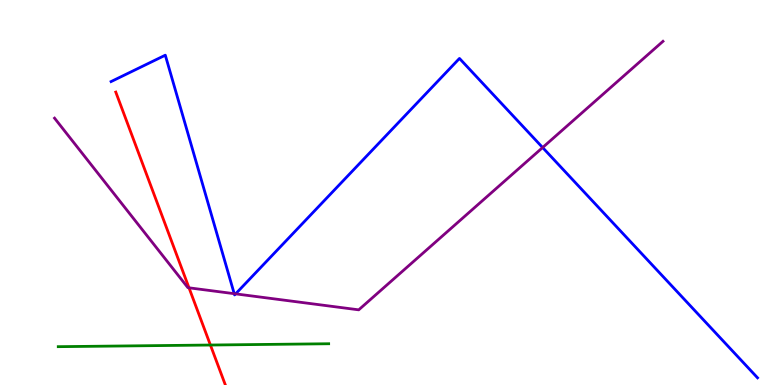[{'lines': ['blue', 'red'], 'intersections': []}, {'lines': ['green', 'red'], 'intersections': [{'x': 2.72, 'y': 1.04}]}, {'lines': ['purple', 'red'], 'intersections': [{'x': 2.44, 'y': 2.52}]}, {'lines': ['blue', 'green'], 'intersections': []}, {'lines': ['blue', 'purple'], 'intersections': [{'x': 3.02, 'y': 2.37}, {'x': 3.04, 'y': 2.37}, {'x': 7.0, 'y': 6.17}]}, {'lines': ['green', 'purple'], 'intersections': []}]